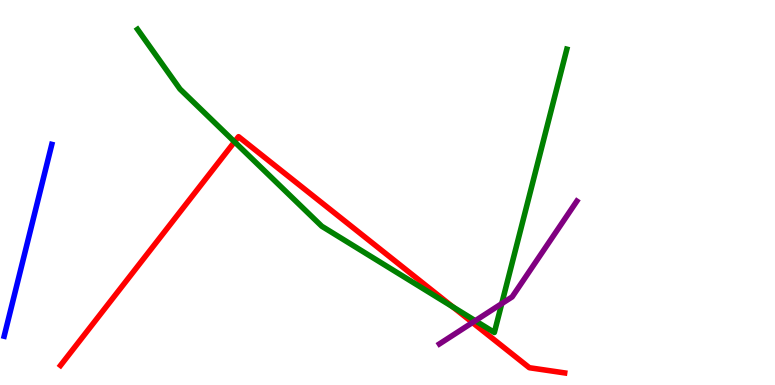[{'lines': ['blue', 'red'], 'intersections': []}, {'lines': ['green', 'red'], 'intersections': [{'x': 3.03, 'y': 6.32}, {'x': 5.84, 'y': 2.03}]}, {'lines': ['purple', 'red'], 'intersections': [{'x': 6.1, 'y': 1.62}]}, {'lines': ['blue', 'green'], 'intersections': []}, {'lines': ['blue', 'purple'], 'intersections': []}, {'lines': ['green', 'purple'], 'intersections': [{'x': 6.13, 'y': 1.67}, {'x': 6.47, 'y': 2.11}]}]